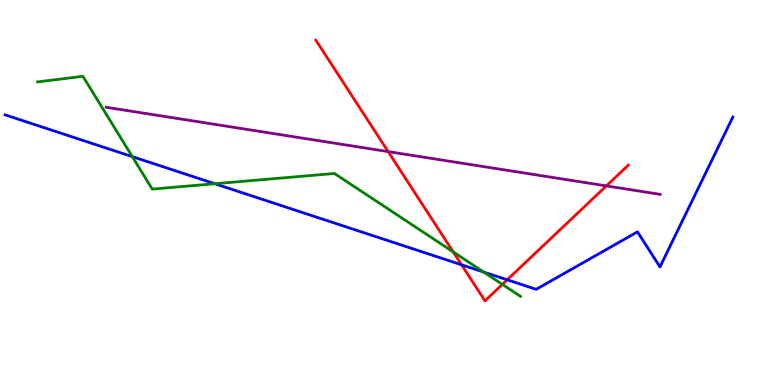[{'lines': ['blue', 'red'], 'intersections': [{'x': 5.96, 'y': 3.12}, {'x': 6.54, 'y': 2.73}]}, {'lines': ['green', 'red'], 'intersections': [{'x': 5.85, 'y': 3.46}, {'x': 6.48, 'y': 2.61}]}, {'lines': ['purple', 'red'], 'intersections': [{'x': 5.01, 'y': 6.06}, {'x': 7.82, 'y': 5.17}]}, {'lines': ['blue', 'green'], 'intersections': [{'x': 1.71, 'y': 5.93}, {'x': 2.77, 'y': 5.23}, {'x': 6.24, 'y': 2.93}]}, {'lines': ['blue', 'purple'], 'intersections': []}, {'lines': ['green', 'purple'], 'intersections': []}]